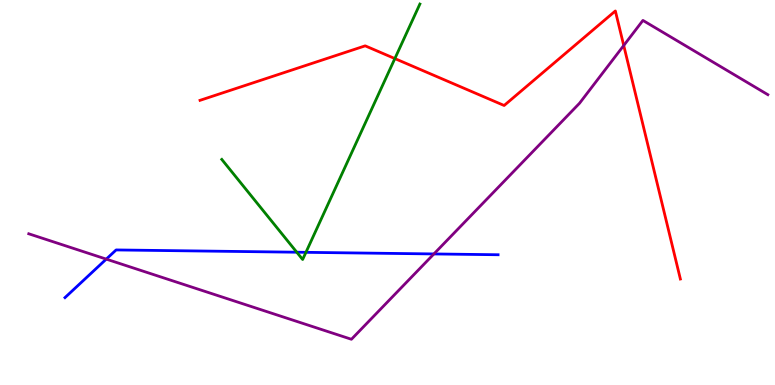[{'lines': ['blue', 'red'], 'intersections': []}, {'lines': ['green', 'red'], 'intersections': [{'x': 5.09, 'y': 8.48}]}, {'lines': ['purple', 'red'], 'intersections': [{'x': 8.05, 'y': 8.82}]}, {'lines': ['blue', 'green'], 'intersections': [{'x': 3.83, 'y': 3.45}, {'x': 3.95, 'y': 3.45}]}, {'lines': ['blue', 'purple'], 'intersections': [{'x': 1.37, 'y': 3.27}, {'x': 5.6, 'y': 3.4}]}, {'lines': ['green', 'purple'], 'intersections': []}]